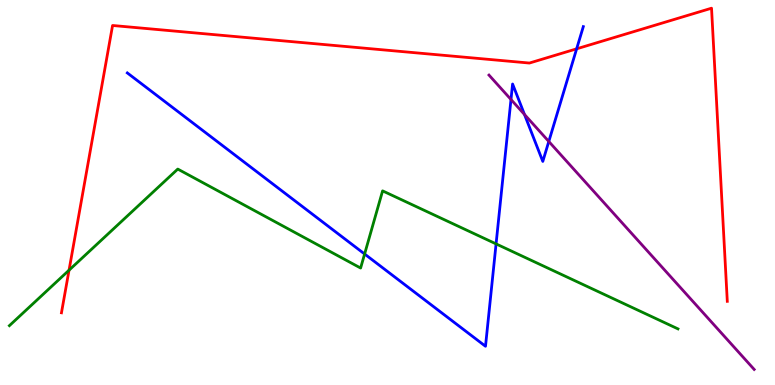[{'lines': ['blue', 'red'], 'intersections': [{'x': 7.44, 'y': 8.73}]}, {'lines': ['green', 'red'], 'intersections': [{'x': 0.891, 'y': 2.98}]}, {'lines': ['purple', 'red'], 'intersections': []}, {'lines': ['blue', 'green'], 'intersections': [{'x': 4.7, 'y': 3.4}, {'x': 6.4, 'y': 3.67}]}, {'lines': ['blue', 'purple'], 'intersections': [{'x': 6.59, 'y': 7.42}, {'x': 6.77, 'y': 7.03}, {'x': 7.08, 'y': 6.33}]}, {'lines': ['green', 'purple'], 'intersections': []}]